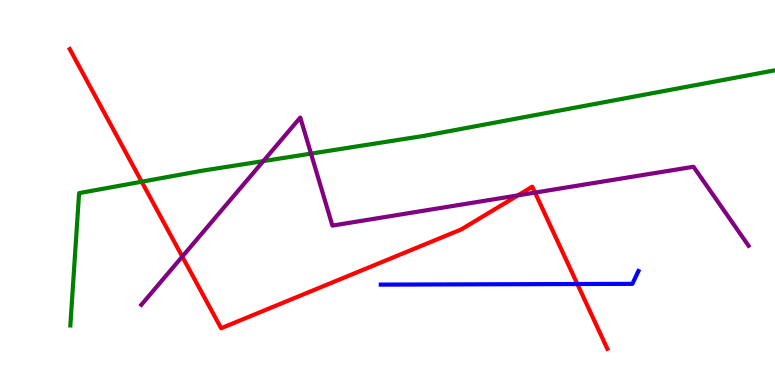[{'lines': ['blue', 'red'], 'intersections': [{'x': 7.45, 'y': 2.62}]}, {'lines': ['green', 'red'], 'intersections': [{'x': 1.83, 'y': 5.28}]}, {'lines': ['purple', 'red'], 'intersections': [{'x': 2.35, 'y': 3.34}, {'x': 6.68, 'y': 4.93}, {'x': 6.9, 'y': 5.0}]}, {'lines': ['blue', 'green'], 'intersections': []}, {'lines': ['blue', 'purple'], 'intersections': []}, {'lines': ['green', 'purple'], 'intersections': [{'x': 3.4, 'y': 5.82}, {'x': 4.01, 'y': 6.01}]}]